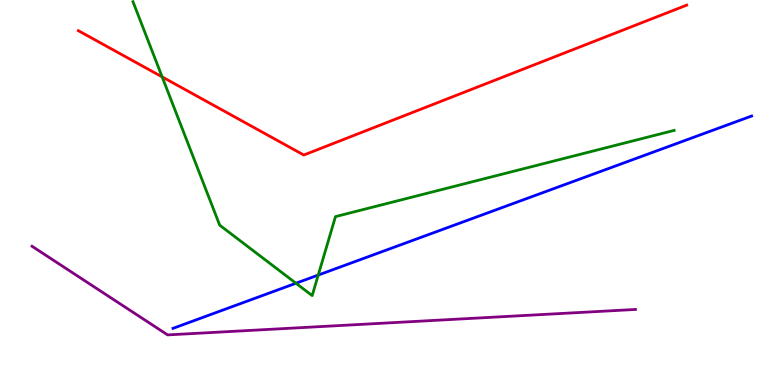[{'lines': ['blue', 'red'], 'intersections': []}, {'lines': ['green', 'red'], 'intersections': [{'x': 2.09, 'y': 8.0}]}, {'lines': ['purple', 'red'], 'intersections': []}, {'lines': ['blue', 'green'], 'intersections': [{'x': 3.82, 'y': 2.64}, {'x': 4.11, 'y': 2.86}]}, {'lines': ['blue', 'purple'], 'intersections': []}, {'lines': ['green', 'purple'], 'intersections': []}]